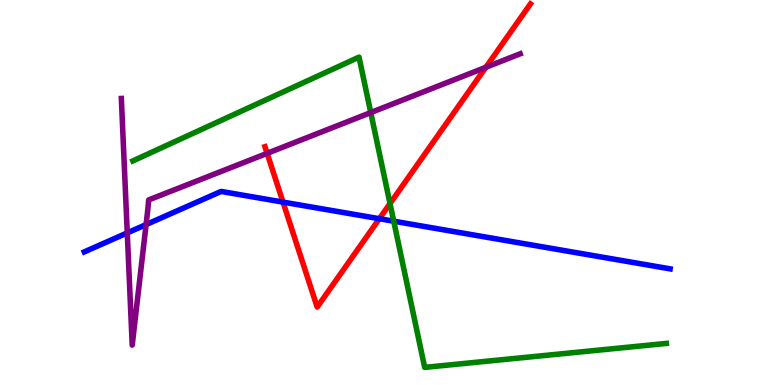[{'lines': ['blue', 'red'], 'intersections': [{'x': 3.65, 'y': 4.75}, {'x': 4.89, 'y': 4.32}]}, {'lines': ['green', 'red'], 'intersections': [{'x': 5.03, 'y': 4.71}]}, {'lines': ['purple', 'red'], 'intersections': [{'x': 3.45, 'y': 6.02}, {'x': 6.27, 'y': 8.25}]}, {'lines': ['blue', 'green'], 'intersections': [{'x': 5.08, 'y': 4.25}]}, {'lines': ['blue', 'purple'], 'intersections': [{'x': 1.64, 'y': 3.95}, {'x': 1.88, 'y': 4.17}]}, {'lines': ['green', 'purple'], 'intersections': [{'x': 4.78, 'y': 7.08}]}]